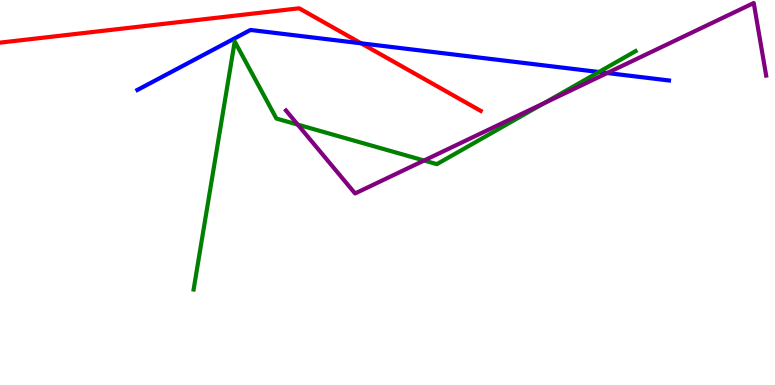[{'lines': ['blue', 'red'], 'intersections': [{'x': 4.66, 'y': 8.88}]}, {'lines': ['green', 'red'], 'intersections': []}, {'lines': ['purple', 'red'], 'intersections': []}, {'lines': ['blue', 'green'], 'intersections': [{'x': 7.73, 'y': 8.13}]}, {'lines': ['blue', 'purple'], 'intersections': [{'x': 7.84, 'y': 8.1}]}, {'lines': ['green', 'purple'], 'intersections': [{'x': 3.84, 'y': 6.76}, {'x': 5.47, 'y': 5.83}, {'x': 7.02, 'y': 7.32}]}]